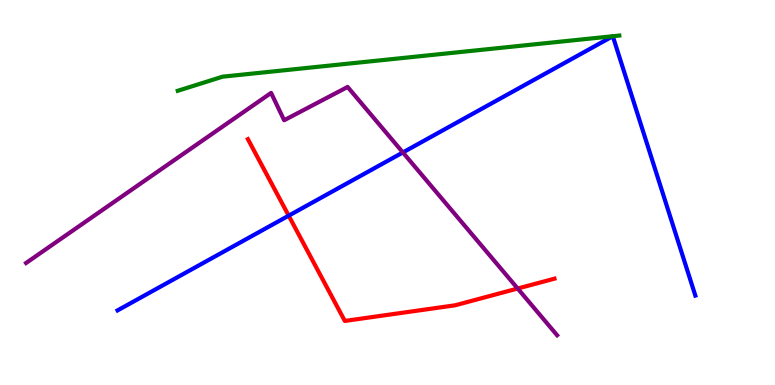[{'lines': ['blue', 'red'], 'intersections': [{'x': 3.72, 'y': 4.4}]}, {'lines': ['green', 'red'], 'intersections': []}, {'lines': ['purple', 'red'], 'intersections': [{'x': 6.68, 'y': 2.51}]}, {'lines': ['blue', 'green'], 'intersections': []}, {'lines': ['blue', 'purple'], 'intersections': [{'x': 5.2, 'y': 6.04}]}, {'lines': ['green', 'purple'], 'intersections': []}]